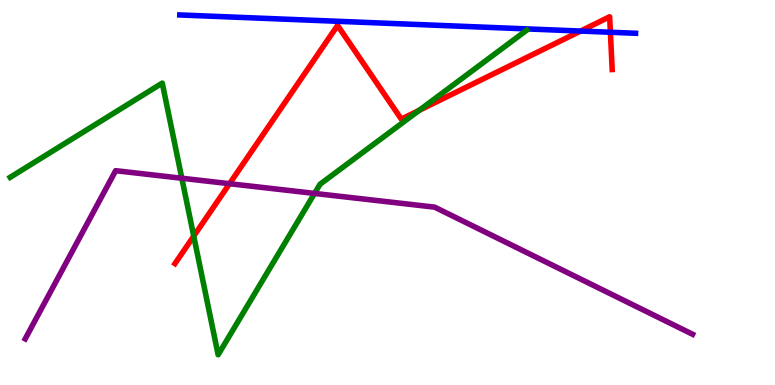[{'lines': ['blue', 'red'], 'intersections': [{'x': 7.49, 'y': 9.19}, {'x': 7.88, 'y': 9.16}]}, {'lines': ['green', 'red'], 'intersections': [{'x': 2.5, 'y': 3.87}, {'x': 5.41, 'y': 7.13}]}, {'lines': ['purple', 'red'], 'intersections': [{'x': 2.96, 'y': 5.23}]}, {'lines': ['blue', 'green'], 'intersections': []}, {'lines': ['blue', 'purple'], 'intersections': []}, {'lines': ['green', 'purple'], 'intersections': [{'x': 2.35, 'y': 5.37}, {'x': 4.06, 'y': 4.98}]}]